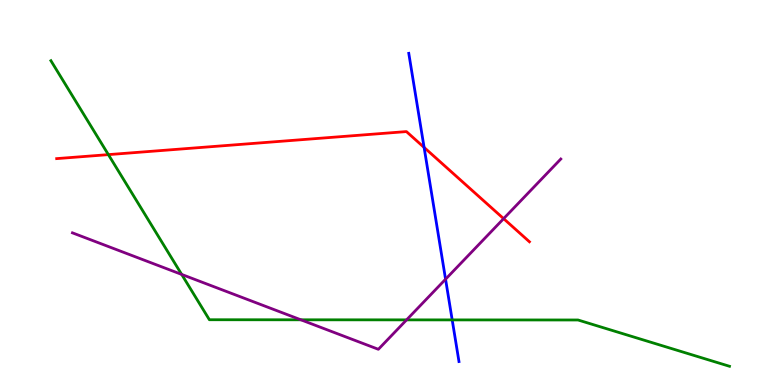[{'lines': ['blue', 'red'], 'intersections': [{'x': 5.47, 'y': 6.17}]}, {'lines': ['green', 'red'], 'intersections': [{'x': 1.4, 'y': 5.98}]}, {'lines': ['purple', 'red'], 'intersections': [{'x': 6.5, 'y': 4.32}]}, {'lines': ['blue', 'green'], 'intersections': [{'x': 5.83, 'y': 1.69}]}, {'lines': ['blue', 'purple'], 'intersections': [{'x': 5.75, 'y': 2.75}]}, {'lines': ['green', 'purple'], 'intersections': [{'x': 2.34, 'y': 2.87}, {'x': 3.88, 'y': 1.69}, {'x': 5.25, 'y': 1.69}]}]